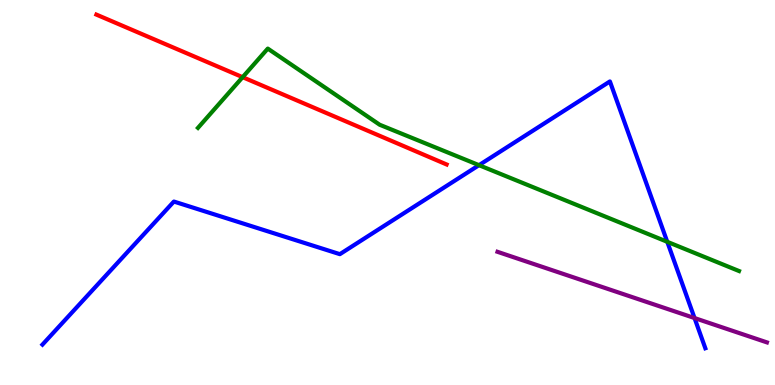[{'lines': ['blue', 'red'], 'intersections': []}, {'lines': ['green', 'red'], 'intersections': [{'x': 3.13, 'y': 8.0}]}, {'lines': ['purple', 'red'], 'intersections': []}, {'lines': ['blue', 'green'], 'intersections': [{'x': 6.18, 'y': 5.71}, {'x': 8.61, 'y': 3.72}]}, {'lines': ['blue', 'purple'], 'intersections': [{'x': 8.96, 'y': 1.74}]}, {'lines': ['green', 'purple'], 'intersections': []}]